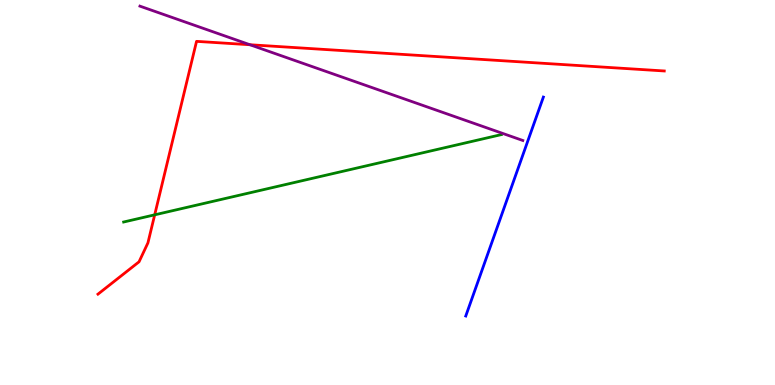[{'lines': ['blue', 'red'], 'intersections': []}, {'lines': ['green', 'red'], 'intersections': [{'x': 2.0, 'y': 4.42}]}, {'lines': ['purple', 'red'], 'intersections': [{'x': 3.22, 'y': 8.84}]}, {'lines': ['blue', 'green'], 'intersections': []}, {'lines': ['blue', 'purple'], 'intersections': []}, {'lines': ['green', 'purple'], 'intersections': []}]